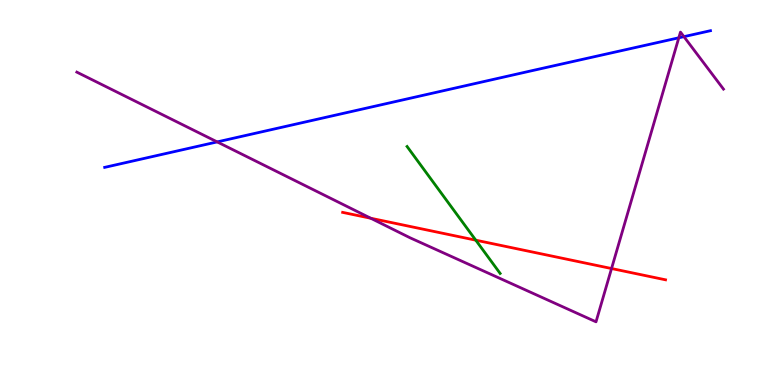[{'lines': ['blue', 'red'], 'intersections': []}, {'lines': ['green', 'red'], 'intersections': [{'x': 6.14, 'y': 3.76}]}, {'lines': ['purple', 'red'], 'intersections': [{'x': 4.78, 'y': 4.33}, {'x': 7.89, 'y': 3.03}]}, {'lines': ['blue', 'green'], 'intersections': []}, {'lines': ['blue', 'purple'], 'intersections': [{'x': 2.8, 'y': 6.31}, {'x': 8.76, 'y': 9.02}, {'x': 8.82, 'y': 9.05}]}, {'lines': ['green', 'purple'], 'intersections': []}]